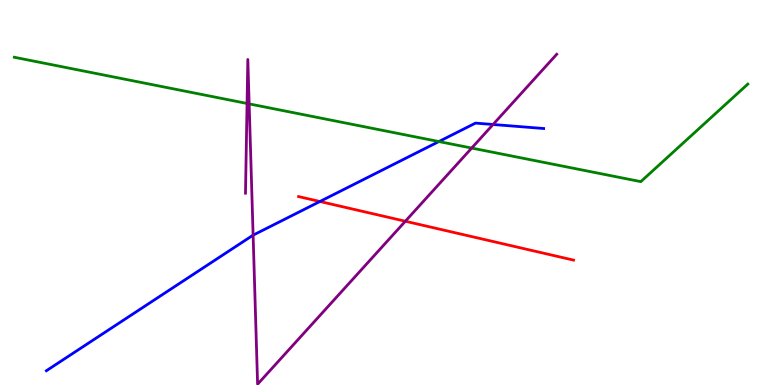[{'lines': ['blue', 'red'], 'intersections': [{'x': 4.13, 'y': 4.77}]}, {'lines': ['green', 'red'], 'intersections': []}, {'lines': ['purple', 'red'], 'intersections': [{'x': 5.23, 'y': 4.25}]}, {'lines': ['blue', 'green'], 'intersections': [{'x': 5.66, 'y': 6.32}]}, {'lines': ['blue', 'purple'], 'intersections': [{'x': 3.27, 'y': 3.89}, {'x': 6.36, 'y': 6.77}]}, {'lines': ['green', 'purple'], 'intersections': [{'x': 3.19, 'y': 7.31}, {'x': 3.21, 'y': 7.3}, {'x': 6.09, 'y': 6.15}]}]